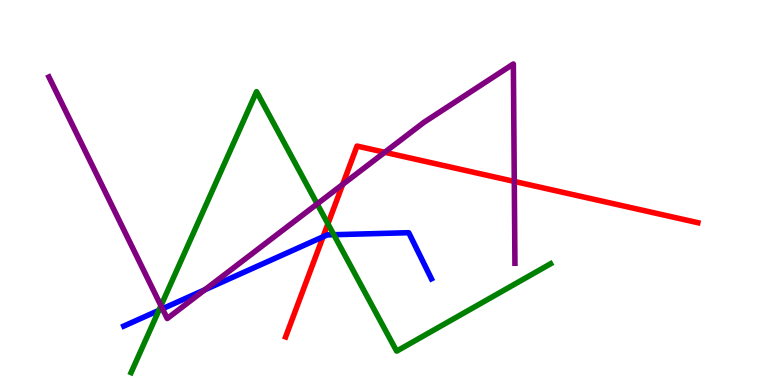[{'lines': ['blue', 'red'], 'intersections': [{'x': 4.17, 'y': 3.85}]}, {'lines': ['green', 'red'], 'intersections': [{'x': 4.23, 'y': 4.19}]}, {'lines': ['purple', 'red'], 'intersections': [{'x': 4.42, 'y': 5.21}, {'x': 4.96, 'y': 6.04}, {'x': 6.64, 'y': 5.29}]}, {'lines': ['blue', 'green'], 'intersections': [{'x': 2.05, 'y': 1.94}, {'x': 4.31, 'y': 3.9}]}, {'lines': ['blue', 'purple'], 'intersections': [{'x': 2.1, 'y': 1.98}, {'x': 2.64, 'y': 2.47}]}, {'lines': ['green', 'purple'], 'intersections': [{'x': 2.08, 'y': 2.06}, {'x': 4.09, 'y': 4.7}]}]